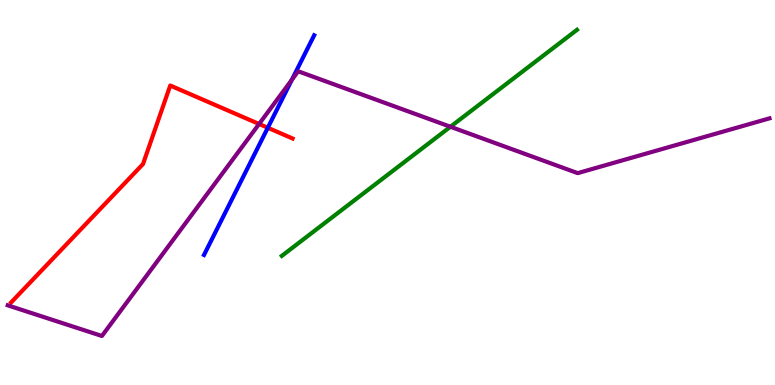[{'lines': ['blue', 'red'], 'intersections': [{'x': 3.46, 'y': 6.68}]}, {'lines': ['green', 'red'], 'intersections': []}, {'lines': ['purple', 'red'], 'intersections': [{'x': 3.34, 'y': 6.78}]}, {'lines': ['blue', 'green'], 'intersections': []}, {'lines': ['blue', 'purple'], 'intersections': [{'x': 3.77, 'y': 7.93}]}, {'lines': ['green', 'purple'], 'intersections': [{'x': 5.81, 'y': 6.71}]}]